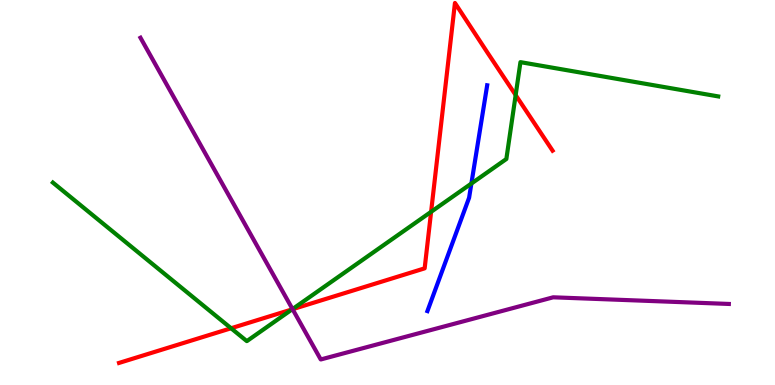[{'lines': ['blue', 'red'], 'intersections': []}, {'lines': ['green', 'red'], 'intersections': [{'x': 2.98, 'y': 1.47}, {'x': 3.77, 'y': 1.96}, {'x': 5.56, 'y': 4.5}, {'x': 6.65, 'y': 7.53}]}, {'lines': ['purple', 'red'], 'intersections': [{'x': 3.78, 'y': 1.97}]}, {'lines': ['blue', 'green'], 'intersections': [{'x': 6.08, 'y': 5.23}]}, {'lines': ['blue', 'purple'], 'intersections': []}, {'lines': ['green', 'purple'], 'intersections': [{'x': 3.77, 'y': 1.97}]}]